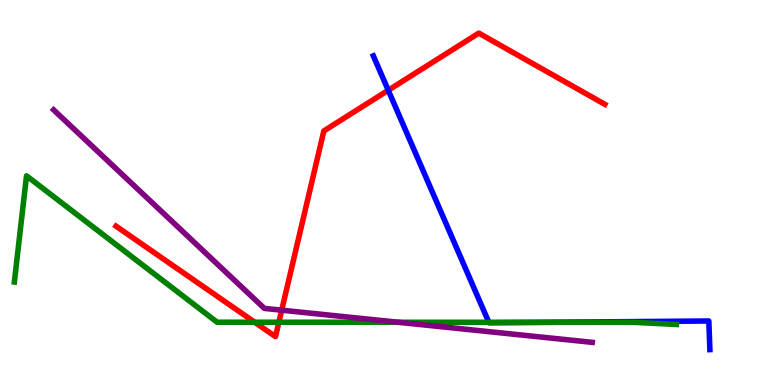[{'lines': ['blue', 'red'], 'intersections': [{'x': 5.01, 'y': 7.66}]}, {'lines': ['green', 'red'], 'intersections': [{'x': 3.29, 'y': 1.63}, {'x': 3.6, 'y': 1.63}]}, {'lines': ['purple', 'red'], 'intersections': [{'x': 3.63, 'y': 1.94}]}, {'lines': ['blue', 'green'], 'intersections': [{'x': 6.31, 'y': 1.63}, {'x': 7.08, 'y': 1.63}]}, {'lines': ['blue', 'purple'], 'intersections': []}, {'lines': ['green', 'purple'], 'intersections': [{'x': 5.14, 'y': 1.63}]}]